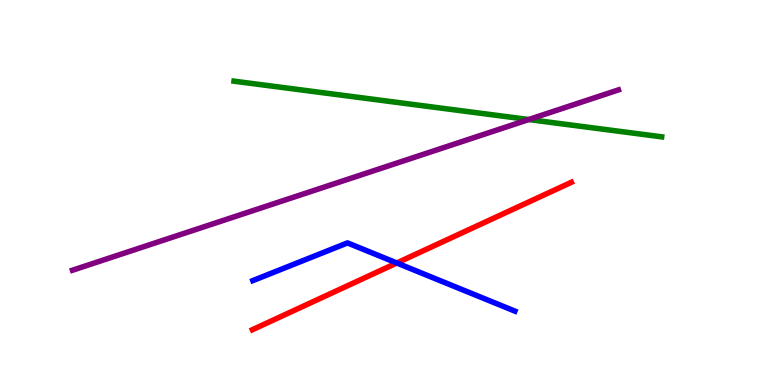[{'lines': ['blue', 'red'], 'intersections': [{'x': 5.12, 'y': 3.17}]}, {'lines': ['green', 'red'], 'intersections': []}, {'lines': ['purple', 'red'], 'intersections': []}, {'lines': ['blue', 'green'], 'intersections': []}, {'lines': ['blue', 'purple'], 'intersections': []}, {'lines': ['green', 'purple'], 'intersections': [{'x': 6.82, 'y': 6.9}]}]